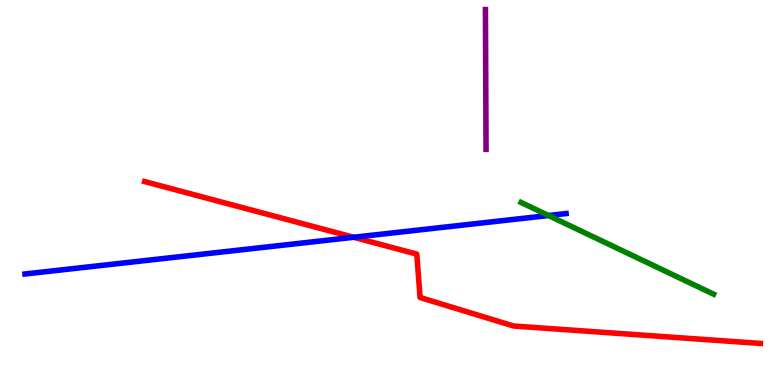[{'lines': ['blue', 'red'], 'intersections': [{'x': 4.56, 'y': 3.84}]}, {'lines': ['green', 'red'], 'intersections': []}, {'lines': ['purple', 'red'], 'intersections': []}, {'lines': ['blue', 'green'], 'intersections': [{'x': 7.08, 'y': 4.4}]}, {'lines': ['blue', 'purple'], 'intersections': []}, {'lines': ['green', 'purple'], 'intersections': []}]